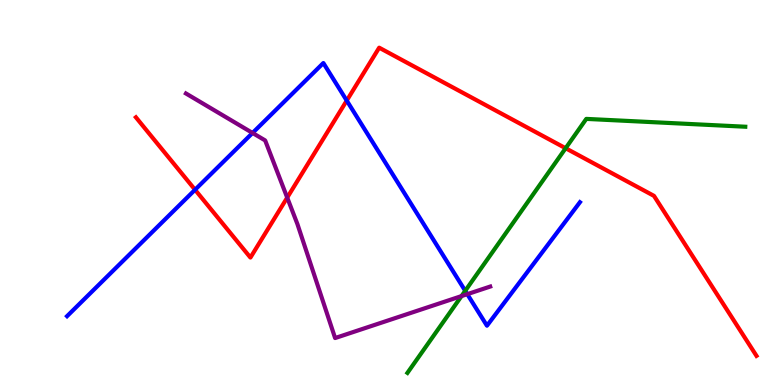[{'lines': ['blue', 'red'], 'intersections': [{'x': 2.52, 'y': 5.07}, {'x': 4.47, 'y': 7.39}]}, {'lines': ['green', 'red'], 'intersections': [{'x': 7.3, 'y': 6.15}]}, {'lines': ['purple', 'red'], 'intersections': [{'x': 3.71, 'y': 4.87}]}, {'lines': ['blue', 'green'], 'intersections': [{'x': 6.0, 'y': 2.45}]}, {'lines': ['blue', 'purple'], 'intersections': [{'x': 3.26, 'y': 6.55}, {'x': 6.03, 'y': 2.36}]}, {'lines': ['green', 'purple'], 'intersections': [{'x': 5.96, 'y': 2.31}]}]